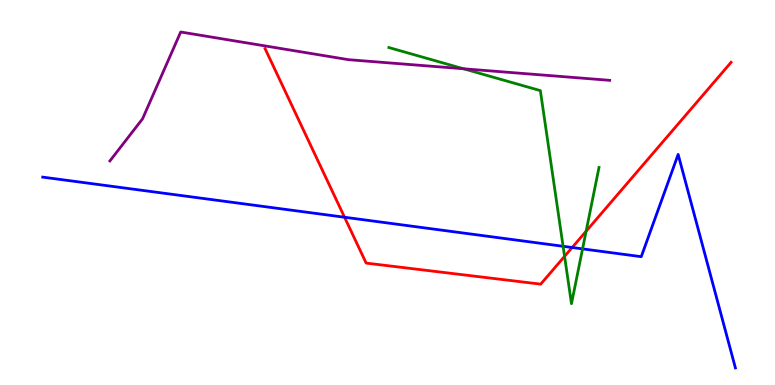[{'lines': ['blue', 'red'], 'intersections': [{'x': 4.45, 'y': 4.36}, {'x': 7.38, 'y': 3.57}]}, {'lines': ['green', 'red'], 'intersections': [{'x': 7.28, 'y': 3.34}, {'x': 7.56, 'y': 3.99}]}, {'lines': ['purple', 'red'], 'intersections': []}, {'lines': ['blue', 'green'], 'intersections': [{'x': 7.27, 'y': 3.6}, {'x': 7.52, 'y': 3.54}]}, {'lines': ['blue', 'purple'], 'intersections': []}, {'lines': ['green', 'purple'], 'intersections': [{'x': 5.98, 'y': 8.21}]}]